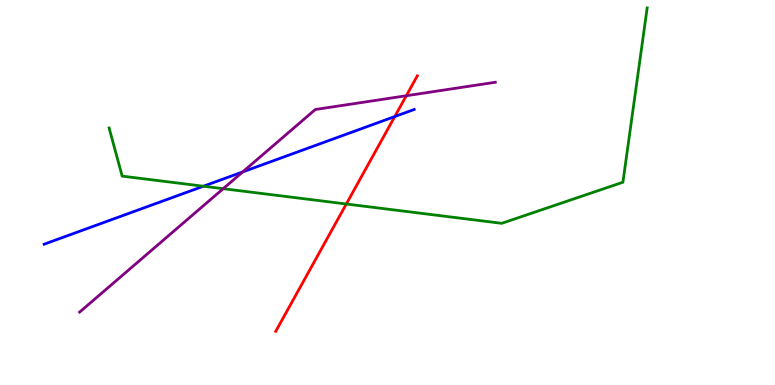[{'lines': ['blue', 'red'], 'intersections': [{'x': 5.09, 'y': 6.97}]}, {'lines': ['green', 'red'], 'intersections': [{'x': 4.47, 'y': 4.7}]}, {'lines': ['purple', 'red'], 'intersections': [{'x': 5.24, 'y': 7.51}]}, {'lines': ['blue', 'green'], 'intersections': [{'x': 2.62, 'y': 5.16}]}, {'lines': ['blue', 'purple'], 'intersections': [{'x': 3.13, 'y': 5.53}]}, {'lines': ['green', 'purple'], 'intersections': [{'x': 2.88, 'y': 5.1}]}]